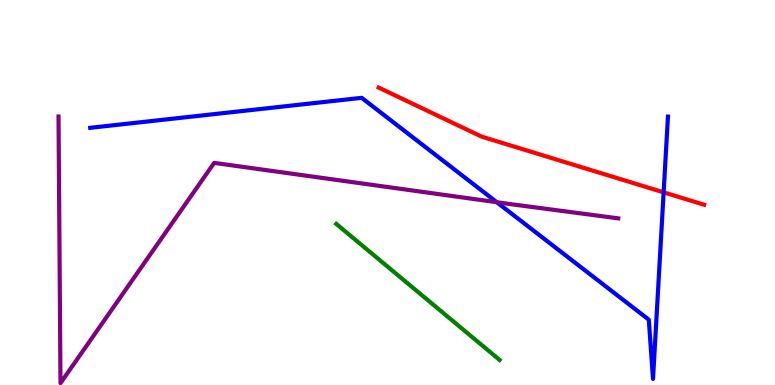[{'lines': ['blue', 'red'], 'intersections': [{'x': 8.56, 'y': 5.0}]}, {'lines': ['green', 'red'], 'intersections': []}, {'lines': ['purple', 'red'], 'intersections': []}, {'lines': ['blue', 'green'], 'intersections': []}, {'lines': ['blue', 'purple'], 'intersections': [{'x': 6.41, 'y': 4.75}]}, {'lines': ['green', 'purple'], 'intersections': []}]